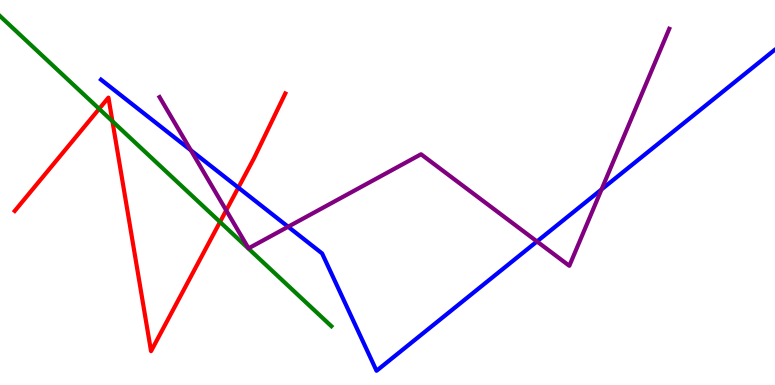[{'lines': ['blue', 'red'], 'intersections': [{'x': 3.08, 'y': 5.13}]}, {'lines': ['green', 'red'], 'intersections': [{'x': 1.28, 'y': 7.17}, {'x': 1.45, 'y': 6.85}, {'x': 2.84, 'y': 4.23}]}, {'lines': ['purple', 'red'], 'intersections': [{'x': 2.92, 'y': 4.54}]}, {'lines': ['blue', 'green'], 'intersections': []}, {'lines': ['blue', 'purple'], 'intersections': [{'x': 2.46, 'y': 6.1}, {'x': 3.72, 'y': 4.11}, {'x': 6.93, 'y': 3.73}, {'x': 7.76, 'y': 5.08}]}, {'lines': ['green', 'purple'], 'intersections': []}]